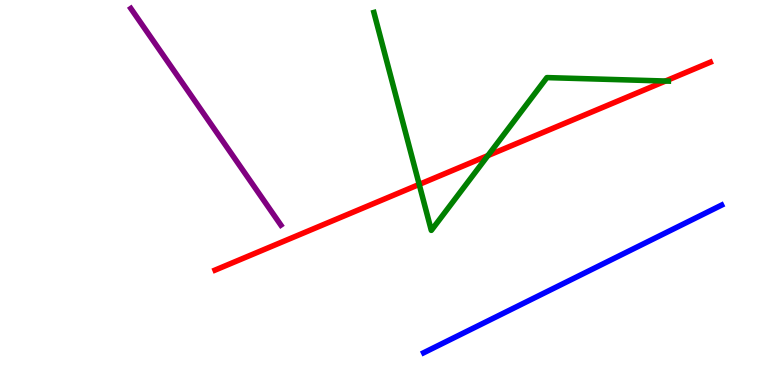[{'lines': ['blue', 'red'], 'intersections': []}, {'lines': ['green', 'red'], 'intersections': [{'x': 5.41, 'y': 5.21}, {'x': 6.3, 'y': 5.96}, {'x': 8.59, 'y': 7.9}]}, {'lines': ['purple', 'red'], 'intersections': []}, {'lines': ['blue', 'green'], 'intersections': []}, {'lines': ['blue', 'purple'], 'intersections': []}, {'lines': ['green', 'purple'], 'intersections': []}]